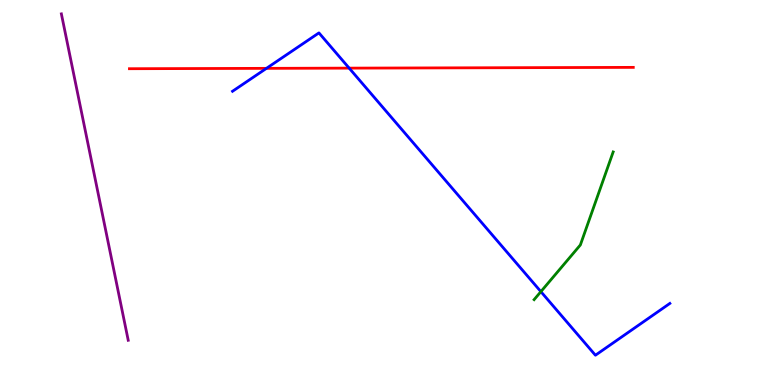[{'lines': ['blue', 'red'], 'intersections': [{'x': 3.44, 'y': 8.22}, {'x': 4.51, 'y': 8.23}]}, {'lines': ['green', 'red'], 'intersections': []}, {'lines': ['purple', 'red'], 'intersections': []}, {'lines': ['blue', 'green'], 'intersections': [{'x': 6.98, 'y': 2.43}]}, {'lines': ['blue', 'purple'], 'intersections': []}, {'lines': ['green', 'purple'], 'intersections': []}]